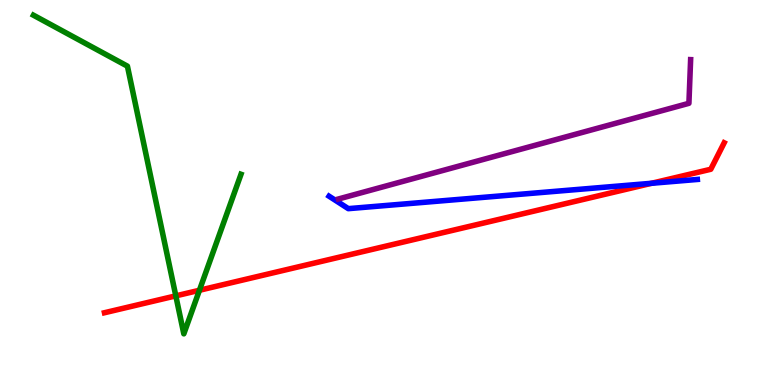[{'lines': ['blue', 'red'], 'intersections': [{'x': 8.41, 'y': 5.24}]}, {'lines': ['green', 'red'], 'intersections': [{'x': 2.27, 'y': 2.32}, {'x': 2.57, 'y': 2.46}]}, {'lines': ['purple', 'red'], 'intersections': []}, {'lines': ['blue', 'green'], 'intersections': []}, {'lines': ['blue', 'purple'], 'intersections': []}, {'lines': ['green', 'purple'], 'intersections': []}]